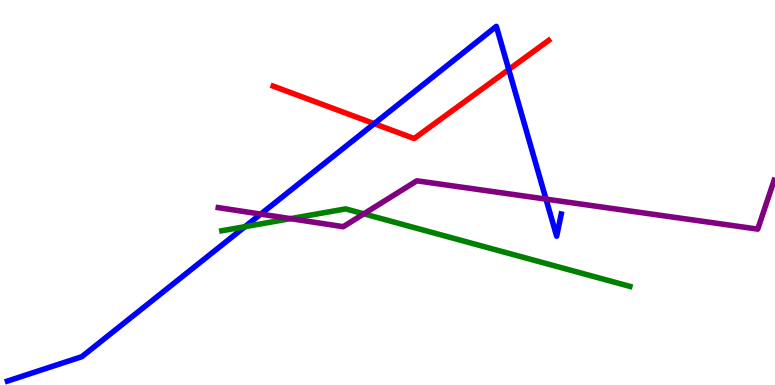[{'lines': ['blue', 'red'], 'intersections': [{'x': 4.83, 'y': 6.79}, {'x': 6.56, 'y': 8.19}]}, {'lines': ['green', 'red'], 'intersections': []}, {'lines': ['purple', 'red'], 'intersections': []}, {'lines': ['blue', 'green'], 'intersections': [{'x': 3.16, 'y': 4.11}]}, {'lines': ['blue', 'purple'], 'intersections': [{'x': 3.36, 'y': 4.44}, {'x': 7.05, 'y': 4.83}]}, {'lines': ['green', 'purple'], 'intersections': [{'x': 3.75, 'y': 4.32}, {'x': 4.69, 'y': 4.45}]}]